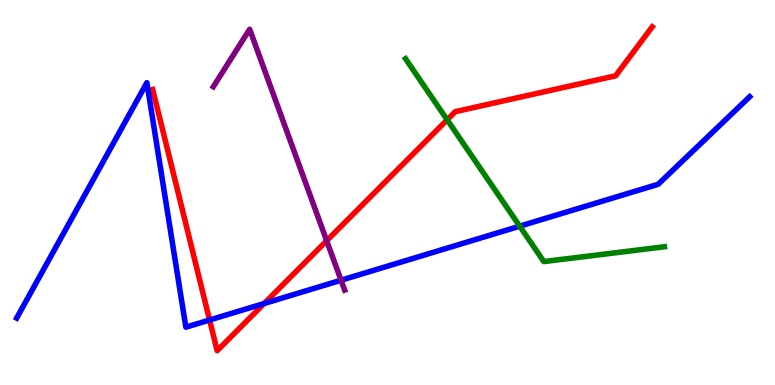[{'lines': ['blue', 'red'], 'intersections': [{'x': 2.7, 'y': 1.69}, {'x': 3.41, 'y': 2.12}]}, {'lines': ['green', 'red'], 'intersections': [{'x': 5.77, 'y': 6.89}]}, {'lines': ['purple', 'red'], 'intersections': [{'x': 4.22, 'y': 3.75}]}, {'lines': ['blue', 'green'], 'intersections': [{'x': 6.71, 'y': 4.13}]}, {'lines': ['blue', 'purple'], 'intersections': [{'x': 4.4, 'y': 2.72}]}, {'lines': ['green', 'purple'], 'intersections': []}]